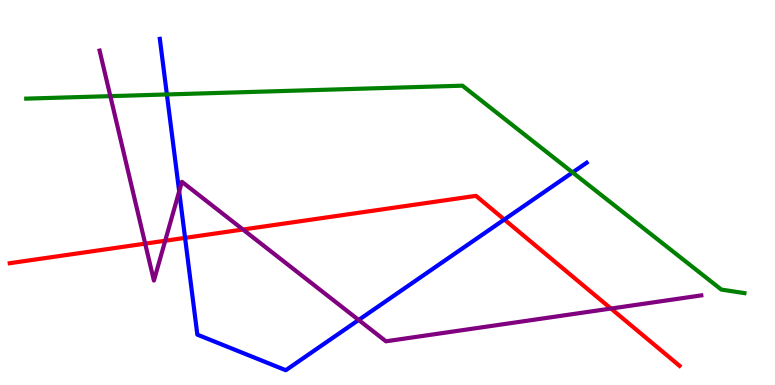[{'lines': ['blue', 'red'], 'intersections': [{'x': 2.39, 'y': 3.82}, {'x': 6.51, 'y': 4.3}]}, {'lines': ['green', 'red'], 'intersections': []}, {'lines': ['purple', 'red'], 'intersections': [{'x': 1.87, 'y': 3.67}, {'x': 2.13, 'y': 3.75}, {'x': 3.13, 'y': 4.04}, {'x': 7.88, 'y': 1.99}]}, {'lines': ['blue', 'green'], 'intersections': [{'x': 2.15, 'y': 7.55}, {'x': 7.39, 'y': 5.52}]}, {'lines': ['blue', 'purple'], 'intersections': [{'x': 2.31, 'y': 5.03}, {'x': 4.63, 'y': 1.69}]}, {'lines': ['green', 'purple'], 'intersections': [{'x': 1.42, 'y': 7.5}]}]